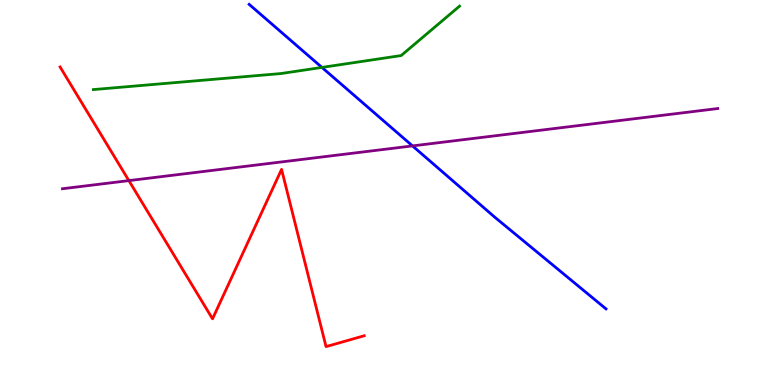[{'lines': ['blue', 'red'], 'intersections': []}, {'lines': ['green', 'red'], 'intersections': []}, {'lines': ['purple', 'red'], 'intersections': [{'x': 1.66, 'y': 5.31}]}, {'lines': ['blue', 'green'], 'intersections': [{'x': 4.15, 'y': 8.25}]}, {'lines': ['blue', 'purple'], 'intersections': [{'x': 5.32, 'y': 6.21}]}, {'lines': ['green', 'purple'], 'intersections': []}]